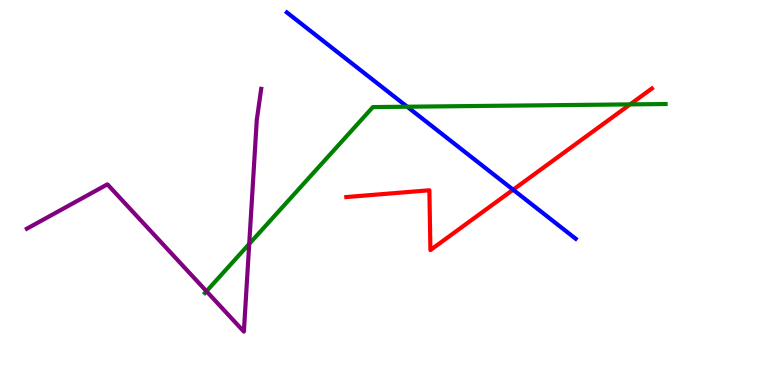[{'lines': ['blue', 'red'], 'intersections': [{'x': 6.62, 'y': 5.07}]}, {'lines': ['green', 'red'], 'intersections': [{'x': 8.13, 'y': 7.29}]}, {'lines': ['purple', 'red'], 'intersections': []}, {'lines': ['blue', 'green'], 'intersections': [{'x': 5.25, 'y': 7.23}]}, {'lines': ['blue', 'purple'], 'intersections': []}, {'lines': ['green', 'purple'], 'intersections': [{'x': 2.66, 'y': 2.44}, {'x': 3.22, 'y': 3.66}]}]